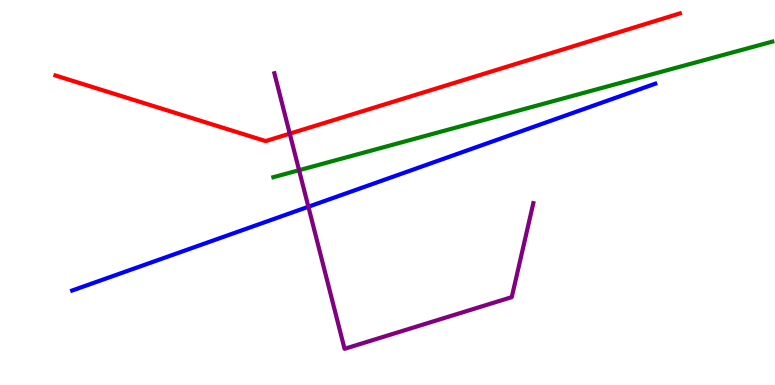[{'lines': ['blue', 'red'], 'intersections': []}, {'lines': ['green', 'red'], 'intersections': []}, {'lines': ['purple', 'red'], 'intersections': [{'x': 3.74, 'y': 6.53}]}, {'lines': ['blue', 'green'], 'intersections': []}, {'lines': ['blue', 'purple'], 'intersections': [{'x': 3.98, 'y': 4.63}]}, {'lines': ['green', 'purple'], 'intersections': [{'x': 3.86, 'y': 5.58}]}]